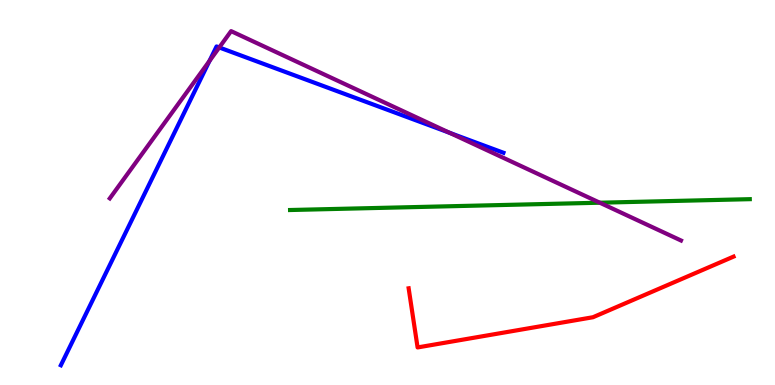[{'lines': ['blue', 'red'], 'intersections': []}, {'lines': ['green', 'red'], 'intersections': []}, {'lines': ['purple', 'red'], 'intersections': []}, {'lines': ['blue', 'green'], 'intersections': []}, {'lines': ['blue', 'purple'], 'intersections': [{'x': 2.7, 'y': 8.42}, {'x': 2.83, 'y': 8.77}, {'x': 5.8, 'y': 6.55}]}, {'lines': ['green', 'purple'], 'intersections': [{'x': 7.74, 'y': 4.73}]}]